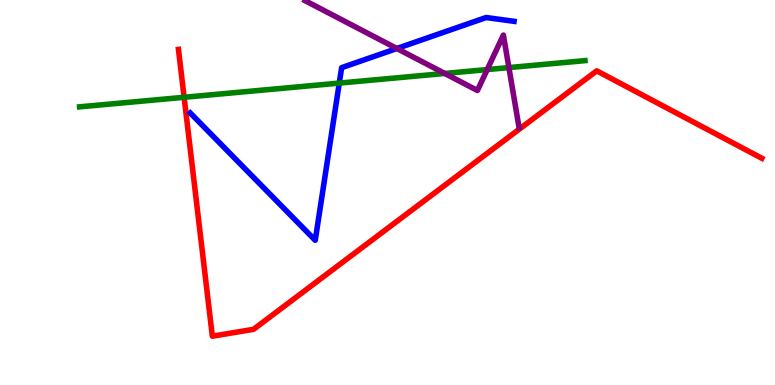[{'lines': ['blue', 'red'], 'intersections': []}, {'lines': ['green', 'red'], 'intersections': [{'x': 2.38, 'y': 7.47}]}, {'lines': ['purple', 'red'], 'intersections': []}, {'lines': ['blue', 'green'], 'intersections': [{'x': 4.38, 'y': 7.84}]}, {'lines': ['blue', 'purple'], 'intersections': [{'x': 5.12, 'y': 8.74}]}, {'lines': ['green', 'purple'], 'intersections': [{'x': 5.74, 'y': 8.09}, {'x': 6.29, 'y': 8.19}, {'x': 6.57, 'y': 8.24}]}]